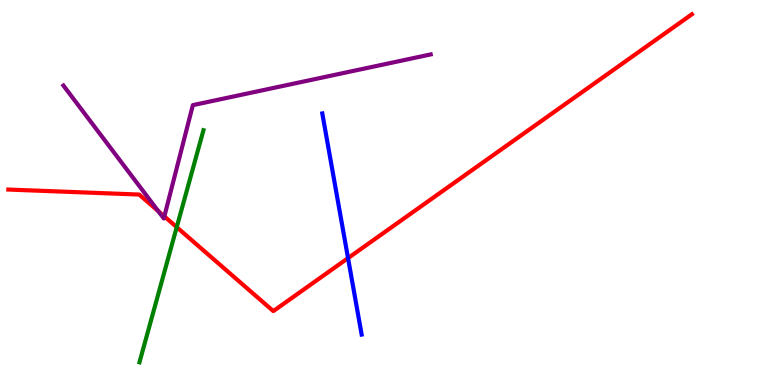[{'lines': ['blue', 'red'], 'intersections': [{'x': 4.49, 'y': 3.3}]}, {'lines': ['green', 'red'], 'intersections': [{'x': 2.28, 'y': 4.1}]}, {'lines': ['purple', 'red'], 'intersections': [{'x': 2.04, 'y': 4.52}, {'x': 2.12, 'y': 4.38}]}, {'lines': ['blue', 'green'], 'intersections': []}, {'lines': ['blue', 'purple'], 'intersections': []}, {'lines': ['green', 'purple'], 'intersections': []}]